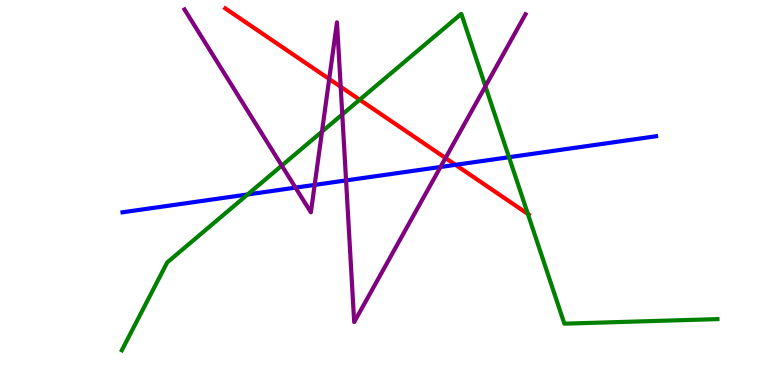[{'lines': ['blue', 'red'], 'intersections': [{'x': 5.88, 'y': 5.72}]}, {'lines': ['green', 'red'], 'intersections': [{'x': 4.64, 'y': 7.41}, {'x': 6.81, 'y': 4.44}]}, {'lines': ['purple', 'red'], 'intersections': [{'x': 4.25, 'y': 7.95}, {'x': 4.4, 'y': 7.75}, {'x': 5.75, 'y': 5.9}]}, {'lines': ['blue', 'green'], 'intersections': [{'x': 3.2, 'y': 4.95}, {'x': 6.57, 'y': 5.92}]}, {'lines': ['blue', 'purple'], 'intersections': [{'x': 3.81, 'y': 5.13}, {'x': 4.06, 'y': 5.2}, {'x': 4.47, 'y': 5.31}, {'x': 5.68, 'y': 5.66}]}, {'lines': ['green', 'purple'], 'intersections': [{'x': 3.64, 'y': 5.7}, {'x': 4.15, 'y': 6.58}, {'x': 4.42, 'y': 7.03}, {'x': 6.26, 'y': 7.76}]}]